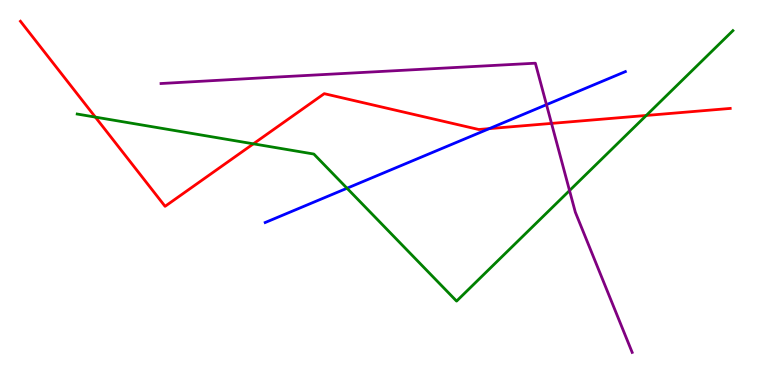[{'lines': ['blue', 'red'], 'intersections': [{'x': 6.31, 'y': 6.66}]}, {'lines': ['green', 'red'], 'intersections': [{'x': 1.23, 'y': 6.96}, {'x': 3.27, 'y': 6.26}, {'x': 8.34, 'y': 7.0}]}, {'lines': ['purple', 'red'], 'intersections': [{'x': 7.12, 'y': 6.79}]}, {'lines': ['blue', 'green'], 'intersections': [{'x': 4.48, 'y': 5.11}]}, {'lines': ['blue', 'purple'], 'intersections': [{'x': 7.05, 'y': 7.28}]}, {'lines': ['green', 'purple'], 'intersections': [{'x': 7.35, 'y': 5.05}]}]